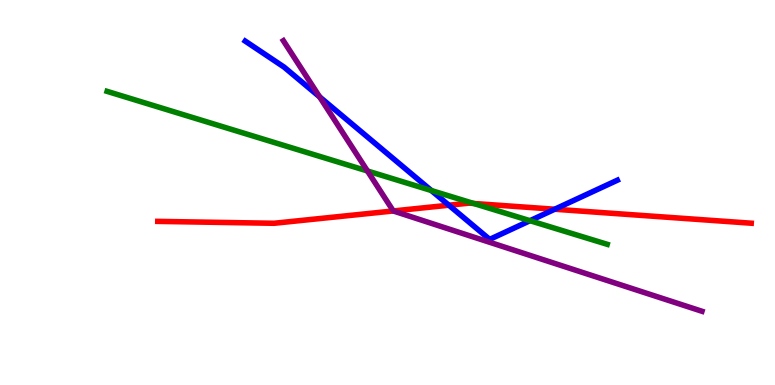[{'lines': ['blue', 'red'], 'intersections': [{'x': 5.79, 'y': 4.67}, {'x': 7.16, 'y': 4.57}]}, {'lines': ['green', 'red'], 'intersections': [{'x': 6.11, 'y': 4.71}]}, {'lines': ['purple', 'red'], 'intersections': [{'x': 5.07, 'y': 4.52}]}, {'lines': ['blue', 'green'], 'intersections': [{'x': 5.57, 'y': 5.05}, {'x': 6.84, 'y': 4.27}]}, {'lines': ['blue', 'purple'], 'intersections': [{'x': 4.12, 'y': 7.48}]}, {'lines': ['green', 'purple'], 'intersections': [{'x': 4.74, 'y': 5.56}]}]